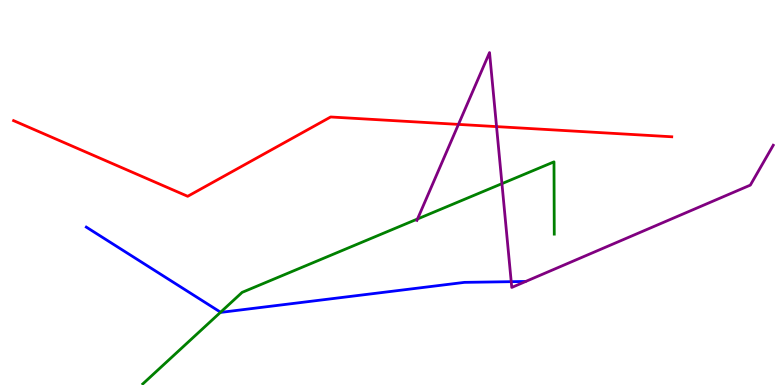[{'lines': ['blue', 'red'], 'intersections': []}, {'lines': ['green', 'red'], 'intersections': []}, {'lines': ['purple', 'red'], 'intersections': [{'x': 5.92, 'y': 6.77}, {'x': 6.41, 'y': 6.71}]}, {'lines': ['blue', 'green'], 'intersections': [{'x': 2.85, 'y': 1.89}]}, {'lines': ['blue', 'purple'], 'intersections': [{'x': 6.6, 'y': 2.68}]}, {'lines': ['green', 'purple'], 'intersections': [{'x': 5.39, 'y': 4.31}, {'x': 6.48, 'y': 5.23}]}]